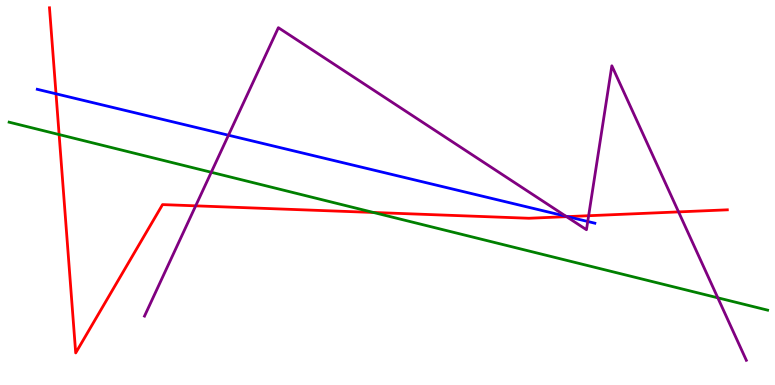[{'lines': ['blue', 'red'], 'intersections': [{'x': 0.723, 'y': 7.56}, {'x': 7.32, 'y': 4.37}]}, {'lines': ['green', 'red'], 'intersections': [{'x': 0.763, 'y': 6.5}, {'x': 4.82, 'y': 4.48}]}, {'lines': ['purple', 'red'], 'intersections': [{'x': 2.52, 'y': 4.65}, {'x': 7.31, 'y': 4.37}, {'x': 7.6, 'y': 4.4}, {'x': 8.76, 'y': 4.5}]}, {'lines': ['blue', 'green'], 'intersections': []}, {'lines': ['blue', 'purple'], 'intersections': [{'x': 2.95, 'y': 6.49}, {'x': 7.3, 'y': 4.38}, {'x': 7.58, 'y': 4.25}]}, {'lines': ['green', 'purple'], 'intersections': [{'x': 2.73, 'y': 5.53}, {'x': 9.26, 'y': 2.26}]}]